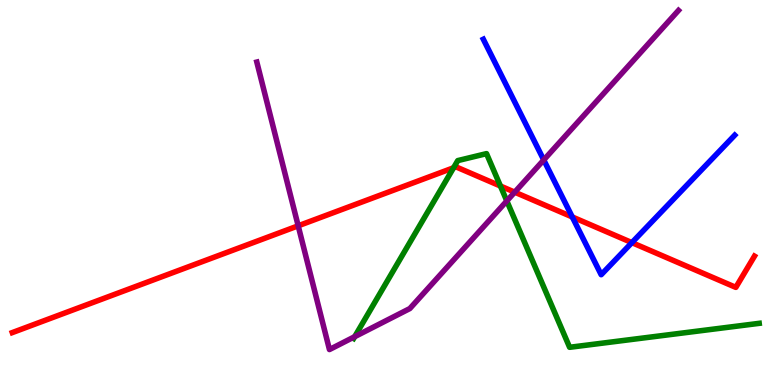[{'lines': ['blue', 'red'], 'intersections': [{'x': 7.38, 'y': 4.36}, {'x': 8.15, 'y': 3.7}]}, {'lines': ['green', 'red'], 'intersections': [{'x': 5.85, 'y': 5.64}, {'x': 6.46, 'y': 5.17}]}, {'lines': ['purple', 'red'], 'intersections': [{'x': 3.85, 'y': 4.13}, {'x': 6.64, 'y': 5.01}]}, {'lines': ['blue', 'green'], 'intersections': []}, {'lines': ['blue', 'purple'], 'intersections': [{'x': 7.02, 'y': 5.85}]}, {'lines': ['green', 'purple'], 'intersections': [{'x': 4.58, 'y': 1.26}, {'x': 6.54, 'y': 4.78}]}]